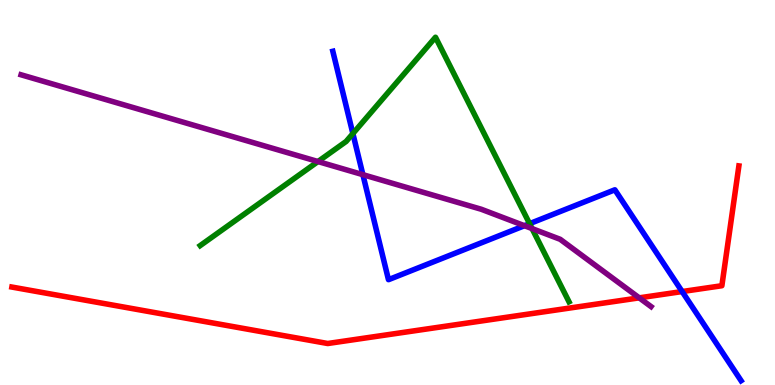[{'lines': ['blue', 'red'], 'intersections': [{'x': 8.8, 'y': 2.43}]}, {'lines': ['green', 'red'], 'intersections': []}, {'lines': ['purple', 'red'], 'intersections': [{'x': 8.25, 'y': 2.26}]}, {'lines': ['blue', 'green'], 'intersections': [{'x': 4.55, 'y': 6.53}, {'x': 6.83, 'y': 4.19}]}, {'lines': ['blue', 'purple'], 'intersections': [{'x': 4.68, 'y': 5.46}, {'x': 6.77, 'y': 4.14}]}, {'lines': ['green', 'purple'], 'intersections': [{'x': 4.1, 'y': 5.8}, {'x': 6.87, 'y': 4.06}]}]